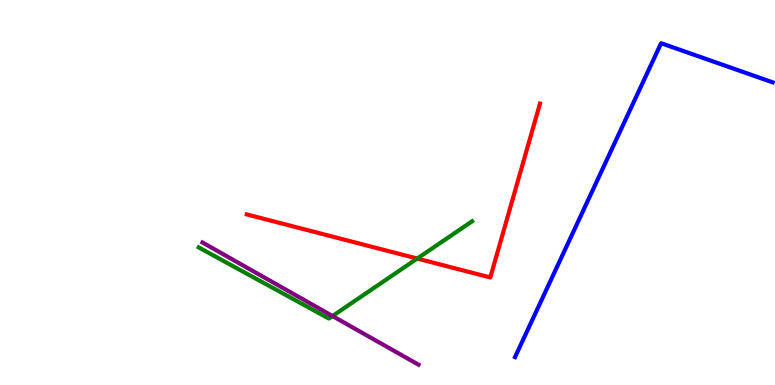[{'lines': ['blue', 'red'], 'intersections': []}, {'lines': ['green', 'red'], 'intersections': [{'x': 5.38, 'y': 3.28}]}, {'lines': ['purple', 'red'], 'intersections': []}, {'lines': ['blue', 'green'], 'intersections': []}, {'lines': ['blue', 'purple'], 'intersections': []}, {'lines': ['green', 'purple'], 'intersections': [{'x': 4.29, 'y': 1.79}]}]